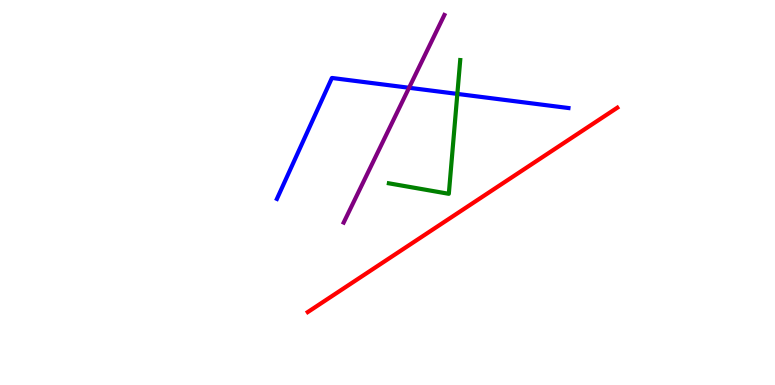[{'lines': ['blue', 'red'], 'intersections': []}, {'lines': ['green', 'red'], 'intersections': []}, {'lines': ['purple', 'red'], 'intersections': []}, {'lines': ['blue', 'green'], 'intersections': [{'x': 5.9, 'y': 7.56}]}, {'lines': ['blue', 'purple'], 'intersections': [{'x': 5.28, 'y': 7.72}]}, {'lines': ['green', 'purple'], 'intersections': []}]